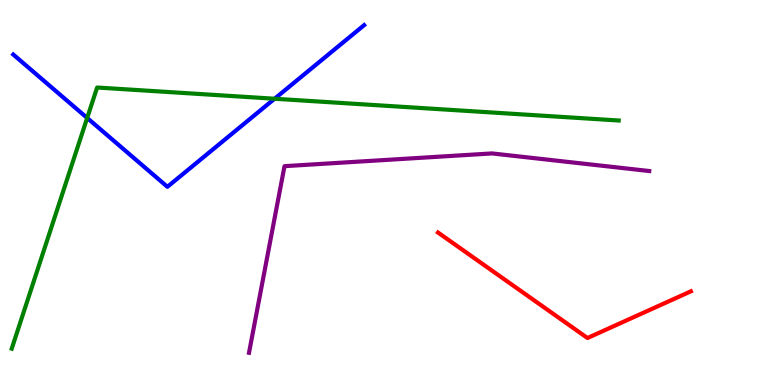[{'lines': ['blue', 'red'], 'intersections': []}, {'lines': ['green', 'red'], 'intersections': []}, {'lines': ['purple', 'red'], 'intersections': []}, {'lines': ['blue', 'green'], 'intersections': [{'x': 1.12, 'y': 6.94}, {'x': 3.54, 'y': 7.44}]}, {'lines': ['blue', 'purple'], 'intersections': []}, {'lines': ['green', 'purple'], 'intersections': []}]